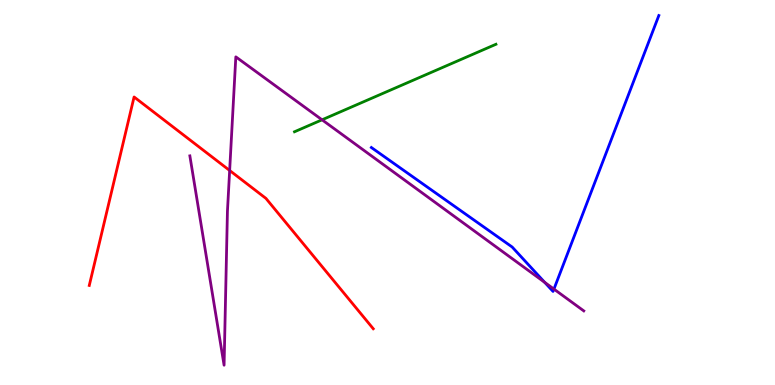[{'lines': ['blue', 'red'], 'intersections': []}, {'lines': ['green', 'red'], 'intersections': []}, {'lines': ['purple', 'red'], 'intersections': [{'x': 2.96, 'y': 5.57}]}, {'lines': ['blue', 'green'], 'intersections': []}, {'lines': ['blue', 'purple'], 'intersections': [{'x': 7.03, 'y': 2.67}, {'x': 7.15, 'y': 2.49}]}, {'lines': ['green', 'purple'], 'intersections': [{'x': 4.16, 'y': 6.89}]}]